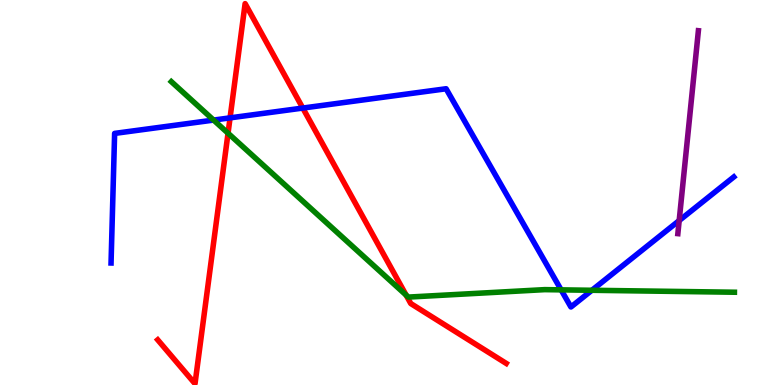[{'lines': ['blue', 'red'], 'intersections': [{'x': 2.97, 'y': 6.94}, {'x': 3.91, 'y': 7.19}]}, {'lines': ['green', 'red'], 'intersections': [{'x': 2.94, 'y': 6.54}, {'x': 5.24, 'y': 2.34}]}, {'lines': ['purple', 'red'], 'intersections': []}, {'lines': ['blue', 'green'], 'intersections': [{'x': 2.76, 'y': 6.88}, {'x': 7.24, 'y': 2.47}, {'x': 7.64, 'y': 2.46}]}, {'lines': ['blue', 'purple'], 'intersections': [{'x': 8.76, 'y': 4.27}]}, {'lines': ['green', 'purple'], 'intersections': []}]